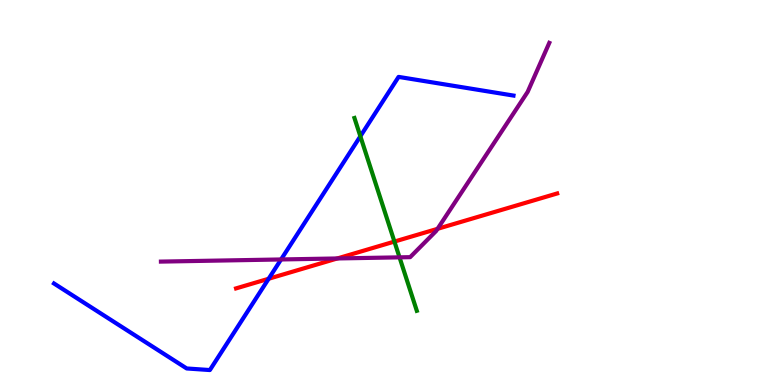[{'lines': ['blue', 'red'], 'intersections': [{'x': 3.47, 'y': 2.76}]}, {'lines': ['green', 'red'], 'intersections': [{'x': 5.09, 'y': 3.73}]}, {'lines': ['purple', 'red'], 'intersections': [{'x': 4.35, 'y': 3.29}, {'x': 5.65, 'y': 4.06}]}, {'lines': ['blue', 'green'], 'intersections': [{'x': 4.65, 'y': 6.46}]}, {'lines': ['blue', 'purple'], 'intersections': [{'x': 3.63, 'y': 3.26}]}, {'lines': ['green', 'purple'], 'intersections': [{'x': 5.16, 'y': 3.32}]}]